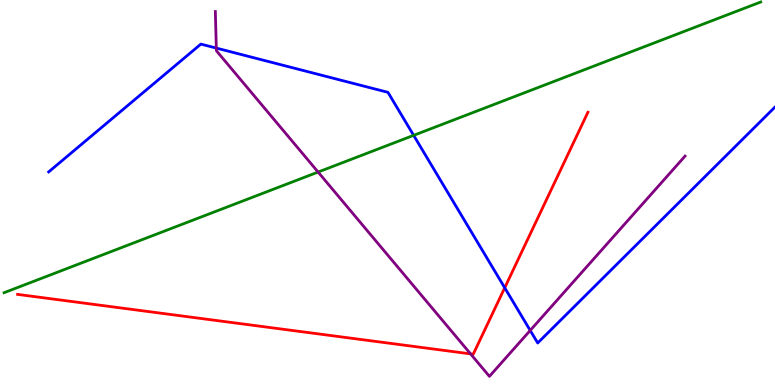[{'lines': ['blue', 'red'], 'intersections': [{'x': 6.51, 'y': 2.53}]}, {'lines': ['green', 'red'], 'intersections': []}, {'lines': ['purple', 'red'], 'intersections': [{'x': 6.07, 'y': 0.808}]}, {'lines': ['blue', 'green'], 'intersections': [{'x': 5.34, 'y': 6.48}]}, {'lines': ['blue', 'purple'], 'intersections': [{'x': 2.79, 'y': 8.75}, {'x': 6.84, 'y': 1.42}]}, {'lines': ['green', 'purple'], 'intersections': [{'x': 4.1, 'y': 5.53}]}]